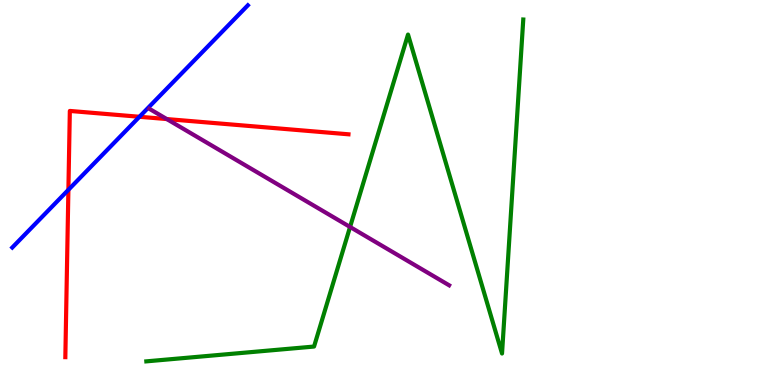[{'lines': ['blue', 'red'], 'intersections': [{'x': 0.883, 'y': 5.07}, {'x': 1.8, 'y': 6.97}]}, {'lines': ['green', 'red'], 'intersections': []}, {'lines': ['purple', 'red'], 'intersections': [{'x': 2.15, 'y': 6.91}]}, {'lines': ['blue', 'green'], 'intersections': []}, {'lines': ['blue', 'purple'], 'intersections': []}, {'lines': ['green', 'purple'], 'intersections': [{'x': 4.52, 'y': 4.1}]}]